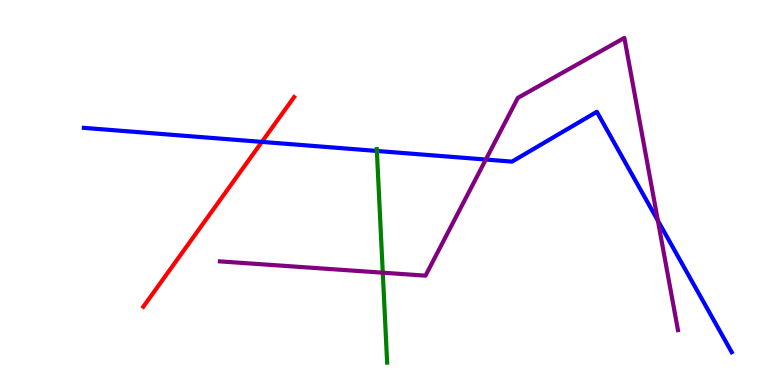[{'lines': ['blue', 'red'], 'intersections': [{'x': 3.38, 'y': 6.31}]}, {'lines': ['green', 'red'], 'intersections': []}, {'lines': ['purple', 'red'], 'intersections': []}, {'lines': ['blue', 'green'], 'intersections': [{'x': 4.86, 'y': 6.08}]}, {'lines': ['blue', 'purple'], 'intersections': [{'x': 6.27, 'y': 5.86}, {'x': 8.49, 'y': 4.27}]}, {'lines': ['green', 'purple'], 'intersections': [{'x': 4.94, 'y': 2.92}]}]